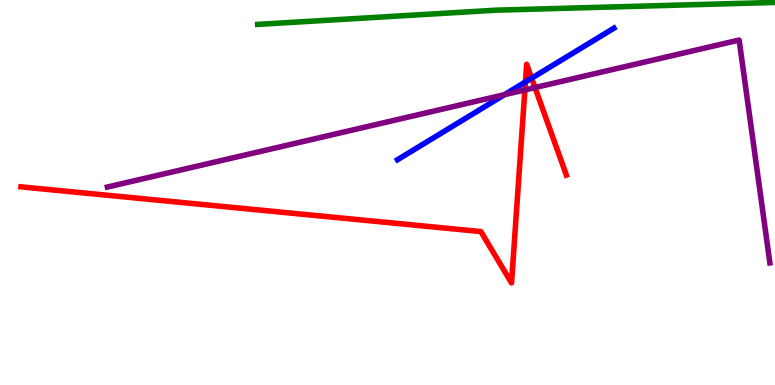[{'lines': ['blue', 'red'], 'intersections': [{'x': 6.78, 'y': 7.87}, {'x': 6.86, 'y': 7.97}]}, {'lines': ['green', 'red'], 'intersections': []}, {'lines': ['purple', 'red'], 'intersections': [{'x': 6.77, 'y': 7.66}, {'x': 6.9, 'y': 7.73}]}, {'lines': ['blue', 'green'], 'intersections': []}, {'lines': ['blue', 'purple'], 'intersections': [{'x': 6.51, 'y': 7.54}]}, {'lines': ['green', 'purple'], 'intersections': []}]